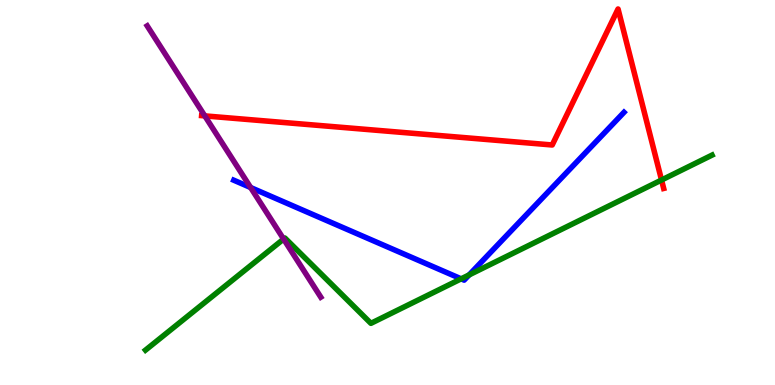[{'lines': ['blue', 'red'], 'intersections': []}, {'lines': ['green', 'red'], 'intersections': [{'x': 8.54, 'y': 5.32}]}, {'lines': ['purple', 'red'], 'intersections': [{'x': 2.64, 'y': 6.99}]}, {'lines': ['blue', 'green'], 'intersections': [{'x': 5.95, 'y': 2.76}, {'x': 6.05, 'y': 2.86}]}, {'lines': ['blue', 'purple'], 'intersections': [{'x': 3.23, 'y': 5.13}]}, {'lines': ['green', 'purple'], 'intersections': [{'x': 3.66, 'y': 3.79}]}]